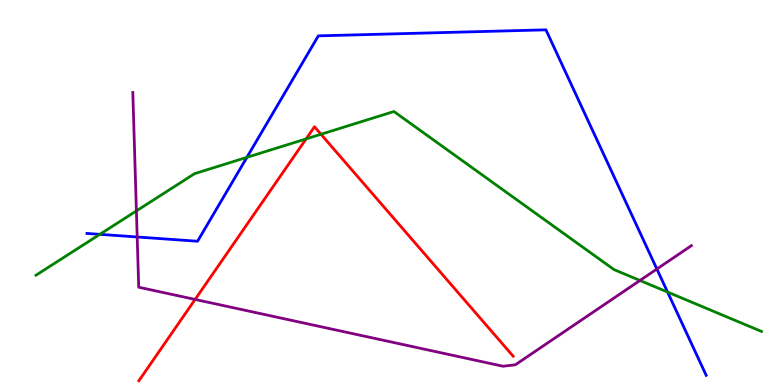[{'lines': ['blue', 'red'], 'intersections': []}, {'lines': ['green', 'red'], 'intersections': [{'x': 3.95, 'y': 6.39}, {'x': 4.14, 'y': 6.51}]}, {'lines': ['purple', 'red'], 'intersections': [{'x': 2.52, 'y': 2.22}]}, {'lines': ['blue', 'green'], 'intersections': [{'x': 1.29, 'y': 3.91}, {'x': 3.19, 'y': 5.91}, {'x': 8.61, 'y': 2.41}]}, {'lines': ['blue', 'purple'], 'intersections': [{'x': 1.77, 'y': 3.84}, {'x': 8.48, 'y': 3.01}]}, {'lines': ['green', 'purple'], 'intersections': [{'x': 1.76, 'y': 4.52}, {'x': 8.26, 'y': 2.72}]}]